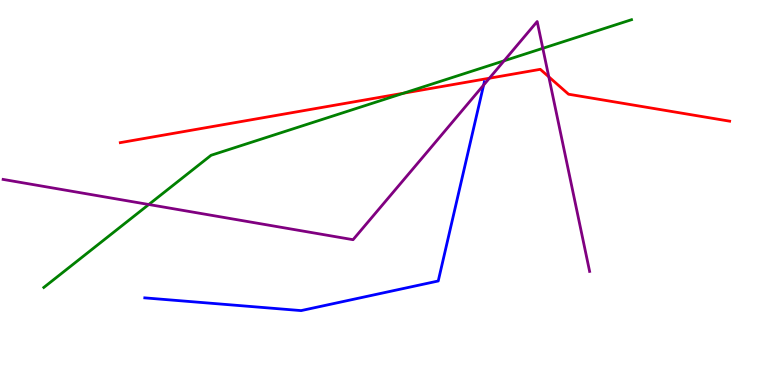[{'lines': ['blue', 'red'], 'intersections': []}, {'lines': ['green', 'red'], 'intersections': [{'x': 5.21, 'y': 7.58}]}, {'lines': ['purple', 'red'], 'intersections': [{'x': 6.31, 'y': 7.97}, {'x': 7.08, 'y': 8.0}]}, {'lines': ['blue', 'green'], 'intersections': []}, {'lines': ['blue', 'purple'], 'intersections': [{'x': 6.24, 'y': 7.79}]}, {'lines': ['green', 'purple'], 'intersections': [{'x': 1.92, 'y': 4.69}, {'x': 6.5, 'y': 8.42}, {'x': 7.0, 'y': 8.75}]}]